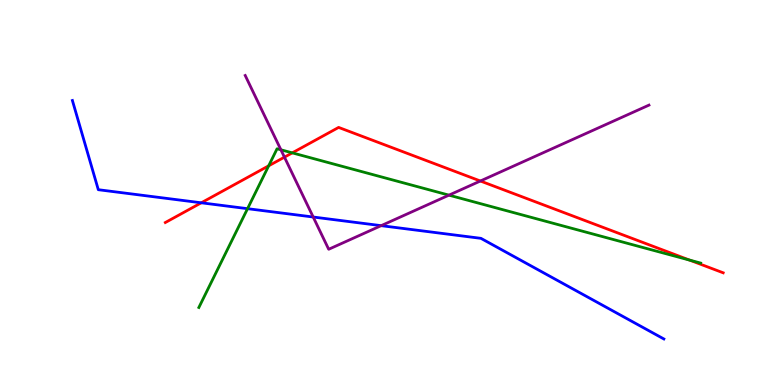[{'lines': ['blue', 'red'], 'intersections': [{'x': 2.6, 'y': 4.73}]}, {'lines': ['green', 'red'], 'intersections': [{'x': 3.47, 'y': 5.69}, {'x': 3.77, 'y': 6.03}, {'x': 8.9, 'y': 3.24}]}, {'lines': ['purple', 'red'], 'intersections': [{'x': 3.67, 'y': 5.92}, {'x': 6.2, 'y': 5.3}]}, {'lines': ['blue', 'green'], 'intersections': [{'x': 3.19, 'y': 4.58}]}, {'lines': ['blue', 'purple'], 'intersections': [{'x': 4.04, 'y': 4.36}, {'x': 4.92, 'y': 4.14}]}, {'lines': ['green', 'purple'], 'intersections': [{'x': 3.62, 'y': 6.11}, {'x': 5.79, 'y': 4.93}]}]